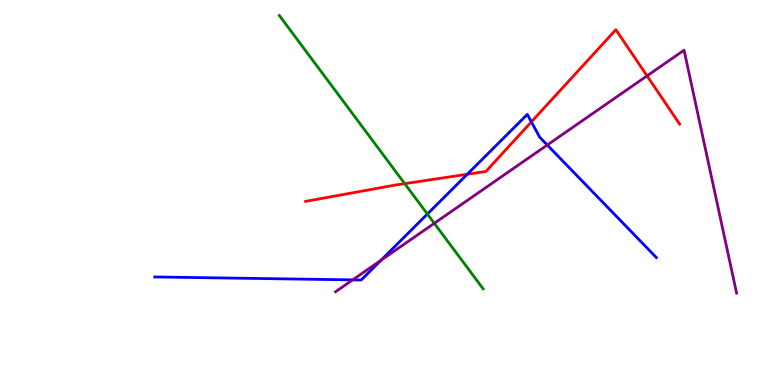[{'lines': ['blue', 'red'], 'intersections': [{'x': 6.03, 'y': 5.47}, {'x': 6.86, 'y': 6.83}]}, {'lines': ['green', 'red'], 'intersections': [{'x': 5.22, 'y': 5.23}]}, {'lines': ['purple', 'red'], 'intersections': [{'x': 8.35, 'y': 8.03}]}, {'lines': ['blue', 'green'], 'intersections': [{'x': 5.51, 'y': 4.44}]}, {'lines': ['blue', 'purple'], 'intersections': [{'x': 4.55, 'y': 2.73}, {'x': 4.92, 'y': 3.24}, {'x': 7.06, 'y': 6.23}]}, {'lines': ['green', 'purple'], 'intersections': [{'x': 5.6, 'y': 4.2}]}]